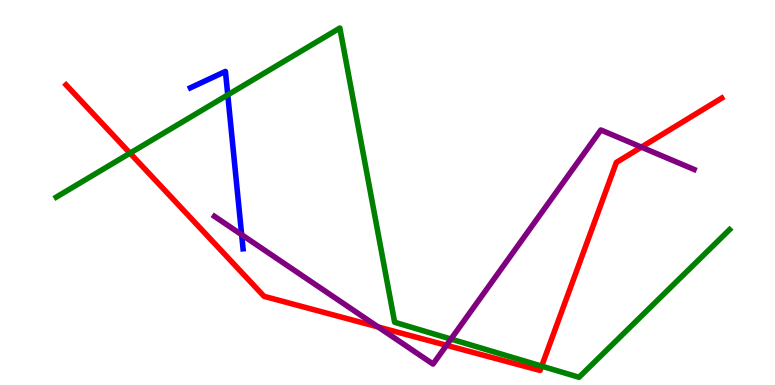[{'lines': ['blue', 'red'], 'intersections': []}, {'lines': ['green', 'red'], 'intersections': [{'x': 1.68, 'y': 6.02}, {'x': 6.99, 'y': 0.49}]}, {'lines': ['purple', 'red'], 'intersections': [{'x': 4.88, 'y': 1.51}, {'x': 5.76, 'y': 1.03}, {'x': 8.28, 'y': 6.18}]}, {'lines': ['blue', 'green'], 'intersections': [{'x': 2.94, 'y': 7.54}]}, {'lines': ['blue', 'purple'], 'intersections': [{'x': 3.12, 'y': 3.9}]}, {'lines': ['green', 'purple'], 'intersections': [{'x': 5.82, 'y': 1.19}]}]